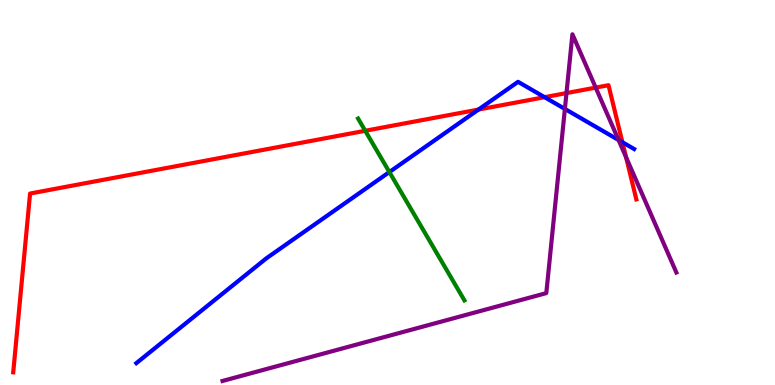[{'lines': ['blue', 'red'], 'intersections': [{'x': 6.17, 'y': 7.15}, {'x': 7.03, 'y': 7.48}, {'x': 8.03, 'y': 6.31}]}, {'lines': ['green', 'red'], 'intersections': [{'x': 4.71, 'y': 6.6}]}, {'lines': ['purple', 'red'], 'intersections': [{'x': 7.31, 'y': 7.58}, {'x': 7.69, 'y': 7.72}, {'x': 8.08, 'y': 5.92}]}, {'lines': ['blue', 'green'], 'intersections': [{'x': 5.02, 'y': 5.53}]}, {'lines': ['blue', 'purple'], 'intersections': [{'x': 7.29, 'y': 7.17}, {'x': 7.98, 'y': 6.36}]}, {'lines': ['green', 'purple'], 'intersections': []}]